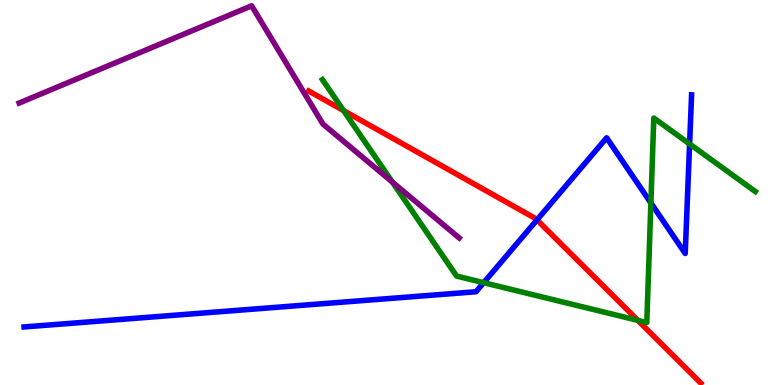[{'lines': ['blue', 'red'], 'intersections': [{'x': 6.93, 'y': 4.29}]}, {'lines': ['green', 'red'], 'intersections': [{'x': 4.43, 'y': 7.13}, {'x': 8.23, 'y': 1.68}]}, {'lines': ['purple', 'red'], 'intersections': []}, {'lines': ['blue', 'green'], 'intersections': [{'x': 6.24, 'y': 2.66}, {'x': 8.4, 'y': 4.73}, {'x': 8.9, 'y': 6.26}]}, {'lines': ['blue', 'purple'], 'intersections': []}, {'lines': ['green', 'purple'], 'intersections': [{'x': 5.06, 'y': 5.27}]}]